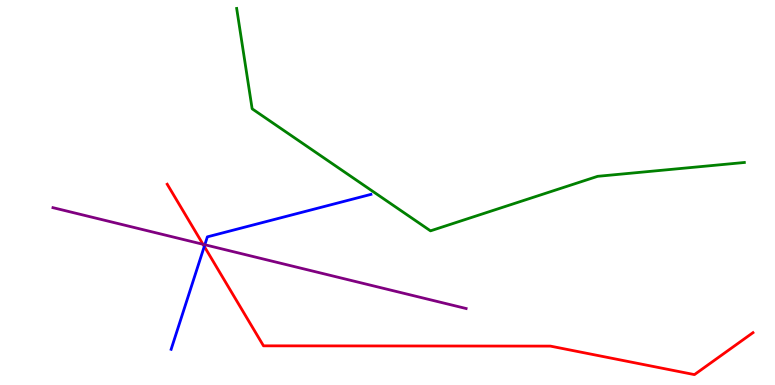[{'lines': ['blue', 'red'], 'intersections': [{'x': 2.64, 'y': 3.6}]}, {'lines': ['green', 'red'], 'intersections': []}, {'lines': ['purple', 'red'], 'intersections': [{'x': 2.62, 'y': 3.65}]}, {'lines': ['blue', 'green'], 'intersections': []}, {'lines': ['blue', 'purple'], 'intersections': [{'x': 2.64, 'y': 3.64}]}, {'lines': ['green', 'purple'], 'intersections': []}]